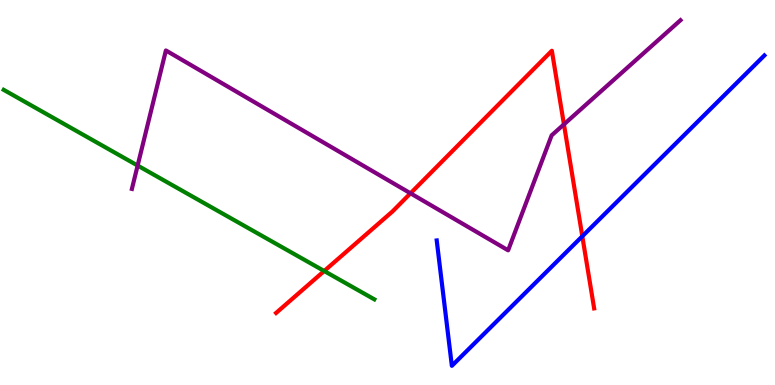[{'lines': ['blue', 'red'], 'intersections': [{'x': 7.51, 'y': 3.86}]}, {'lines': ['green', 'red'], 'intersections': [{'x': 4.18, 'y': 2.96}]}, {'lines': ['purple', 'red'], 'intersections': [{'x': 5.3, 'y': 4.98}, {'x': 7.28, 'y': 6.77}]}, {'lines': ['blue', 'green'], 'intersections': []}, {'lines': ['blue', 'purple'], 'intersections': []}, {'lines': ['green', 'purple'], 'intersections': [{'x': 1.78, 'y': 5.7}]}]